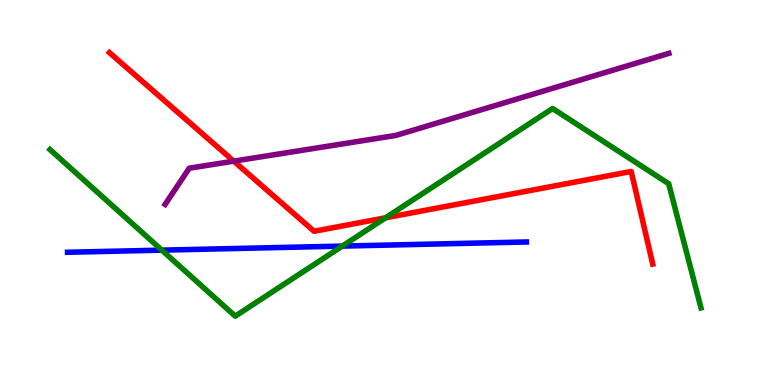[{'lines': ['blue', 'red'], 'intersections': []}, {'lines': ['green', 'red'], 'intersections': [{'x': 4.97, 'y': 4.34}]}, {'lines': ['purple', 'red'], 'intersections': [{'x': 3.02, 'y': 5.81}]}, {'lines': ['blue', 'green'], 'intersections': [{'x': 2.09, 'y': 3.5}, {'x': 4.42, 'y': 3.61}]}, {'lines': ['blue', 'purple'], 'intersections': []}, {'lines': ['green', 'purple'], 'intersections': []}]